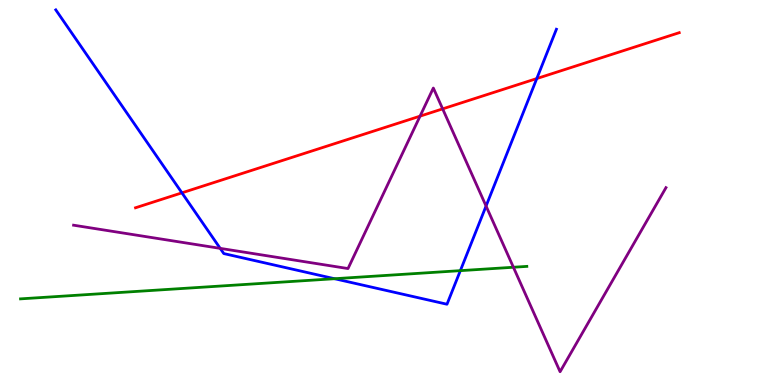[{'lines': ['blue', 'red'], 'intersections': [{'x': 2.35, 'y': 4.99}, {'x': 6.93, 'y': 7.96}]}, {'lines': ['green', 'red'], 'intersections': []}, {'lines': ['purple', 'red'], 'intersections': [{'x': 5.42, 'y': 6.98}, {'x': 5.71, 'y': 7.17}]}, {'lines': ['blue', 'green'], 'intersections': [{'x': 4.32, 'y': 2.76}, {'x': 5.94, 'y': 2.97}]}, {'lines': ['blue', 'purple'], 'intersections': [{'x': 2.84, 'y': 3.55}, {'x': 6.27, 'y': 4.65}]}, {'lines': ['green', 'purple'], 'intersections': [{'x': 6.62, 'y': 3.06}]}]